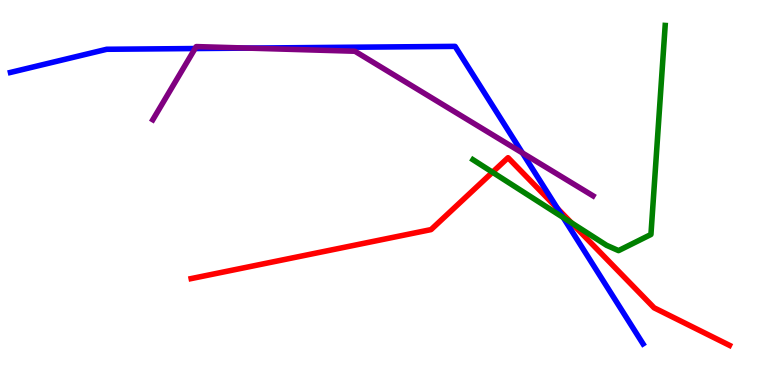[{'lines': ['blue', 'red'], 'intersections': [{'x': 7.19, 'y': 4.58}]}, {'lines': ['green', 'red'], 'intersections': [{'x': 6.35, 'y': 5.53}, {'x': 7.37, 'y': 4.22}]}, {'lines': ['purple', 'red'], 'intersections': []}, {'lines': ['blue', 'green'], 'intersections': [{'x': 7.27, 'y': 4.35}]}, {'lines': ['blue', 'purple'], 'intersections': [{'x': 2.52, 'y': 8.74}, {'x': 3.2, 'y': 8.75}, {'x': 6.74, 'y': 6.03}]}, {'lines': ['green', 'purple'], 'intersections': []}]